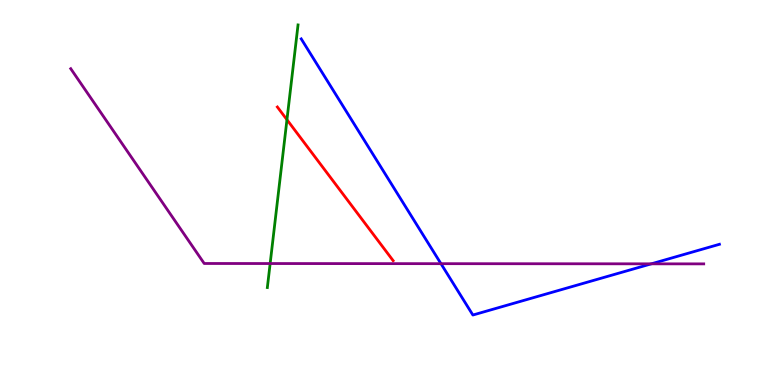[{'lines': ['blue', 'red'], 'intersections': []}, {'lines': ['green', 'red'], 'intersections': [{'x': 3.7, 'y': 6.89}]}, {'lines': ['purple', 'red'], 'intersections': []}, {'lines': ['blue', 'green'], 'intersections': []}, {'lines': ['blue', 'purple'], 'intersections': [{'x': 5.69, 'y': 3.15}, {'x': 8.4, 'y': 3.15}]}, {'lines': ['green', 'purple'], 'intersections': [{'x': 3.49, 'y': 3.15}]}]